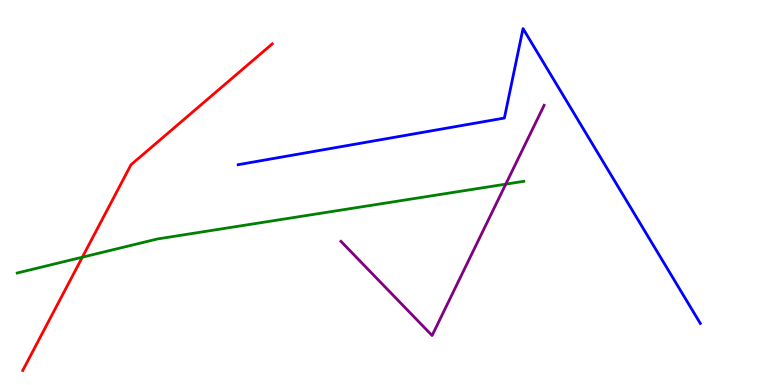[{'lines': ['blue', 'red'], 'intersections': []}, {'lines': ['green', 'red'], 'intersections': [{'x': 1.06, 'y': 3.32}]}, {'lines': ['purple', 'red'], 'intersections': []}, {'lines': ['blue', 'green'], 'intersections': []}, {'lines': ['blue', 'purple'], 'intersections': []}, {'lines': ['green', 'purple'], 'intersections': [{'x': 6.53, 'y': 5.22}]}]